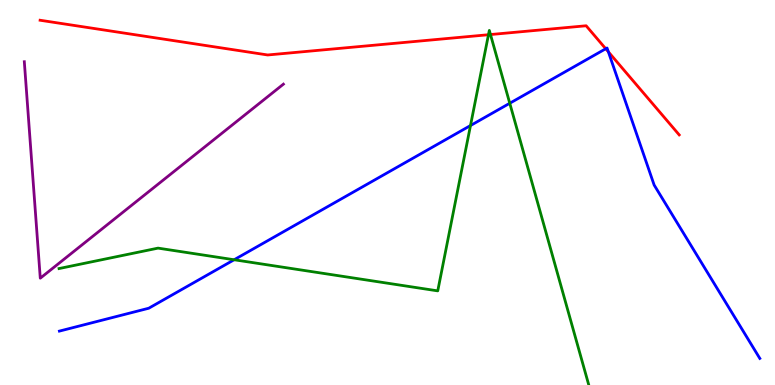[{'lines': ['blue', 'red'], 'intersections': [{'x': 7.82, 'y': 8.73}, {'x': 7.85, 'y': 8.65}]}, {'lines': ['green', 'red'], 'intersections': [{'x': 6.3, 'y': 9.1}, {'x': 6.33, 'y': 9.1}]}, {'lines': ['purple', 'red'], 'intersections': []}, {'lines': ['blue', 'green'], 'intersections': [{'x': 3.02, 'y': 3.25}, {'x': 6.07, 'y': 6.74}, {'x': 6.58, 'y': 7.32}]}, {'lines': ['blue', 'purple'], 'intersections': []}, {'lines': ['green', 'purple'], 'intersections': []}]